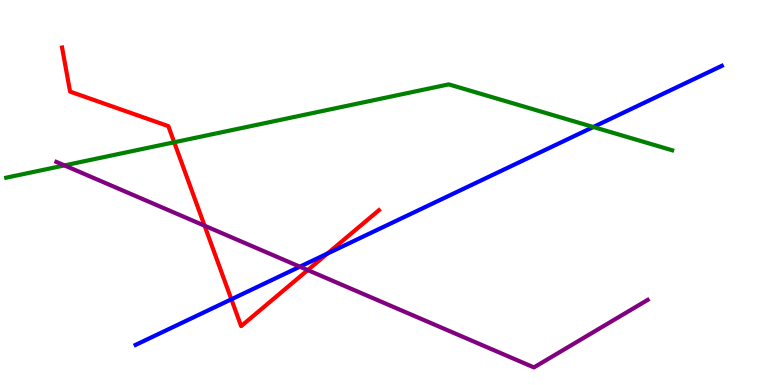[{'lines': ['blue', 'red'], 'intersections': [{'x': 2.99, 'y': 2.23}, {'x': 4.22, 'y': 3.41}]}, {'lines': ['green', 'red'], 'intersections': [{'x': 2.25, 'y': 6.3}]}, {'lines': ['purple', 'red'], 'intersections': [{'x': 2.64, 'y': 4.14}, {'x': 3.97, 'y': 2.98}]}, {'lines': ['blue', 'green'], 'intersections': [{'x': 7.66, 'y': 6.7}]}, {'lines': ['blue', 'purple'], 'intersections': [{'x': 3.87, 'y': 3.07}]}, {'lines': ['green', 'purple'], 'intersections': [{'x': 0.832, 'y': 5.7}]}]